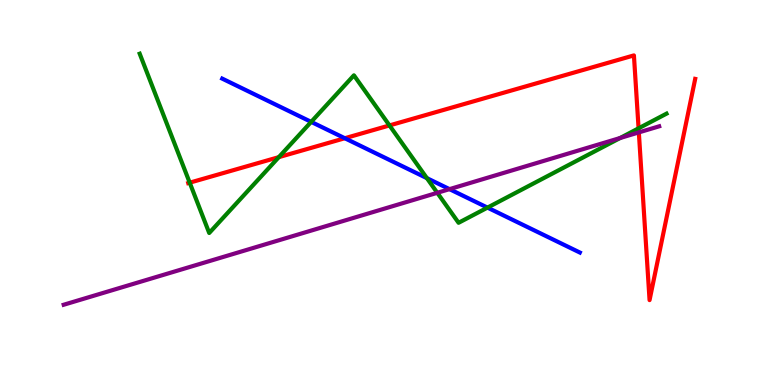[{'lines': ['blue', 'red'], 'intersections': [{'x': 4.45, 'y': 6.41}]}, {'lines': ['green', 'red'], 'intersections': [{'x': 2.45, 'y': 5.26}, {'x': 3.6, 'y': 5.92}, {'x': 5.03, 'y': 6.74}, {'x': 8.24, 'y': 6.67}]}, {'lines': ['purple', 'red'], 'intersections': [{'x': 8.24, 'y': 6.56}]}, {'lines': ['blue', 'green'], 'intersections': [{'x': 4.02, 'y': 6.83}, {'x': 5.51, 'y': 5.37}, {'x': 6.29, 'y': 4.61}]}, {'lines': ['blue', 'purple'], 'intersections': [{'x': 5.8, 'y': 5.09}]}, {'lines': ['green', 'purple'], 'intersections': [{'x': 5.64, 'y': 4.99}, {'x': 8.0, 'y': 6.42}]}]